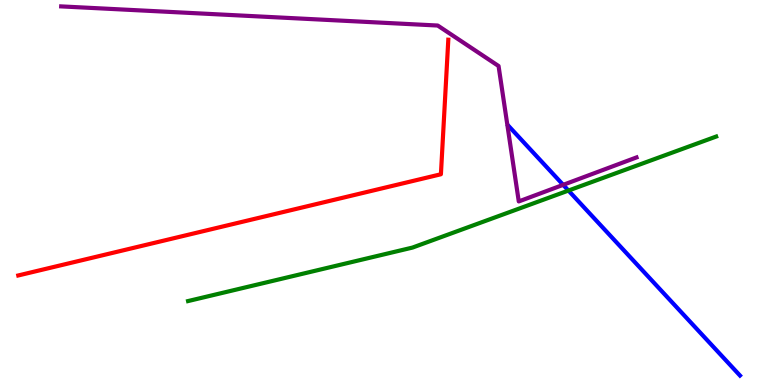[{'lines': ['blue', 'red'], 'intersections': []}, {'lines': ['green', 'red'], 'intersections': []}, {'lines': ['purple', 'red'], 'intersections': []}, {'lines': ['blue', 'green'], 'intersections': [{'x': 7.33, 'y': 5.05}]}, {'lines': ['blue', 'purple'], 'intersections': [{'x': 7.27, 'y': 5.2}]}, {'lines': ['green', 'purple'], 'intersections': []}]